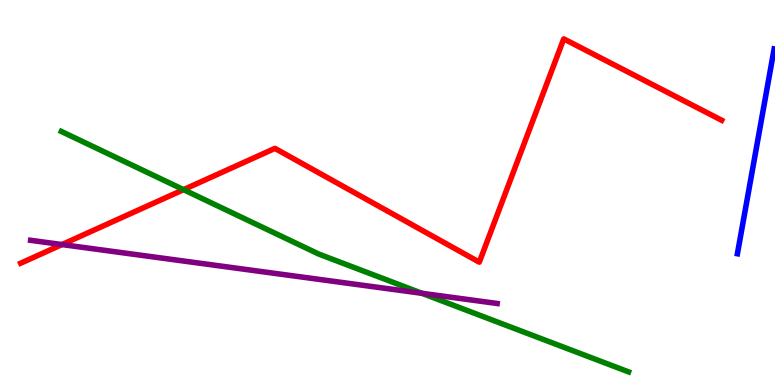[{'lines': ['blue', 'red'], 'intersections': []}, {'lines': ['green', 'red'], 'intersections': [{'x': 2.37, 'y': 5.07}]}, {'lines': ['purple', 'red'], 'intersections': [{'x': 0.8, 'y': 3.65}]}, {'lines': ['blue', 'green'], 'intersections': []}, {'lines': ['blue', 'purple'], 'intersections': []}, {'lines': ['green', 'purple'], 'intersections': [{'x': 5.44, 'y': 2.38}]}]